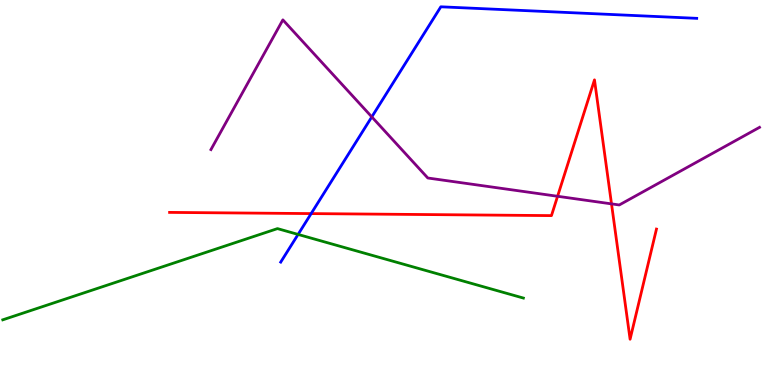[{'lines': ['blue', 'red'], 'intersections': [{'x': 4.01, 'y': 4.45}]}, {'lines': ['green', 'red'], 'intersections': []}, {'lines': ['purple', 'red'], 'intersections': [{'x': 7.19, 'y': 4.9}, {'x': 7.89, 'y': 4.7}]}, {'lines': ['blue', 'green'], 'intersections': [{'x': 3.85, 'y': 3.91}]}, {'lines': ['blue', 'purple'], 'intersections': [{'x': 4.8, 'y': 6.96}]}, {'lines': ['green', 'purple'], 'intersections': []}]